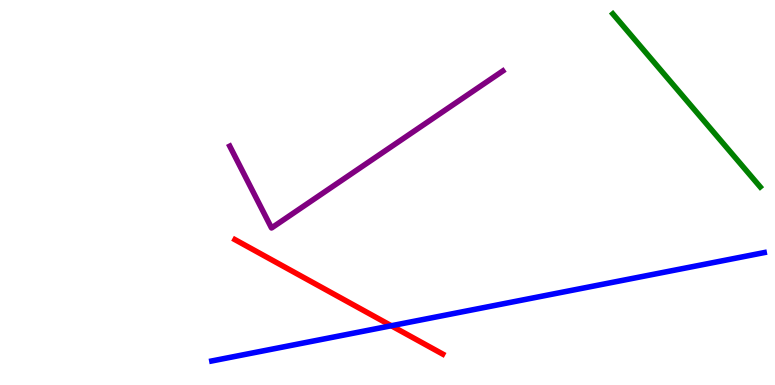[{'lines': ['blue', 'red'], 'intersections': [{'x': 5.05, 'y': 1.54}]}, {'lines': ['green', 'red'], 'intersections': []}, {'lines': ['purple', 'red'], 'intersections': []}, {'lines': ['blue', 'green'], 'intersections': []}, {'lines': ['blue', 'purple'], 'intersections': []}, {'lines': ['green', 'purple'], 'intersections': []}]